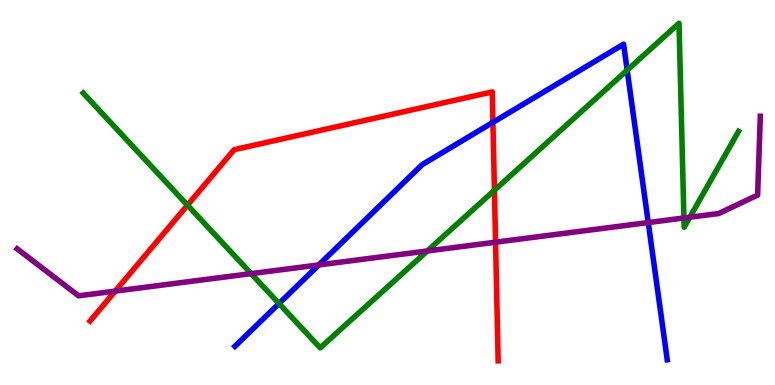[{'lines': ['blue', 'red'], 'intersections': [{'x': 6.36, 'y': 6.82}]}, {'lines': ['green', 'red'], 'intersections': [{'x': 2.42, 'y': 4.67}, {'x': 6.38, 'y': 5.06}]}, {'lines': ['purple', 'red'], 'intersections': [{'x': 1.49, 'y': 2.44}, {'x': 6.39, 'y': 3.71}]}, {'lines': ['blue', 'green'], 'intersections': [{'x': 3.6, 'y': 2.12}, {'x': 8.09, 'y': 8.18}]}, {'lines': ['blue', 'purple'], 'intersections': [{'x': 4.11, 'y': 3.12}, {'x': 8.36, 'y': 4.22}]}, {'lines': ['green', 'purple'], 'intersections': [{'x': 3.24, 'y': 2.89}, {'x': 5.51, 'y': 3.48}, {'x': 8.82, 'y': 4.34}, {'x': 8.9, 'y': 4.36}]}]